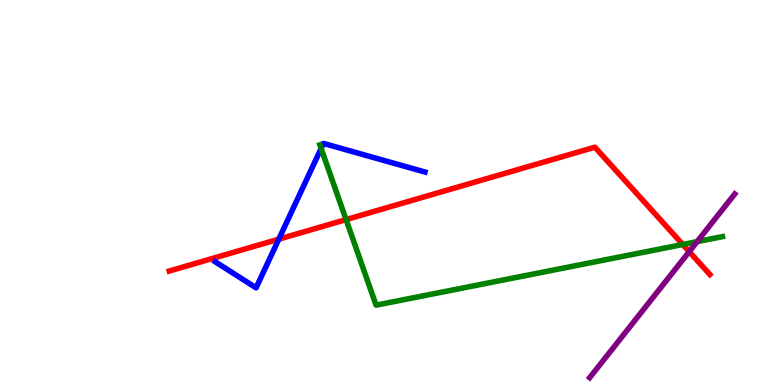[{'lines': ['blue', 'red'], 'intersections': [{'x': 3.6, 'y': 3.79}]}, {'lines': ['green', 'red'], 'intersections': [{'x': 4.47, 'y': 4.3}, {'x': 8.81, 'y': 3.65}]}, {'lines': ['purple', 'red'], 'intersections': [{'x': 8.89, 'y': 3.46}]}, {'lines': ['blue', 'green'], 'intersections': [{'x': 4.14, 'y': 6.14}]}, {'lines': ['blue', 'purple'], 'intersections': []}, {'lines': ['green', 'purple'], 'intersections': [{'x': 9.0, 'y': 3.72}]}]